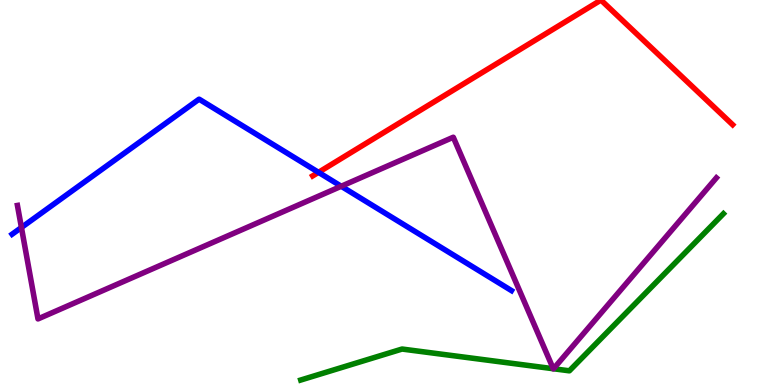[{'lines': ['blue', 'red'], 'intersections': [{'x': 4.11, 'y': 5.52}]}, {'lines': ['green', 'red'], 'intersections': []}, {'lines': ['purple', 'red'], 'intersections': []}, {'lines': ['blue', 'green'], 'intersections': []}, {'lines': ['blue', 'purple'], 'intersections': [{'x': 0.276, 'y': 4.09}, {'x': 4.4, 'y': 5.16}]}, {'lines': ['green', 'purple'], 'intersections': [{'x': 7.14, 'y': 0.423}, {'x': 7.14, 'y': 0.422}]}]